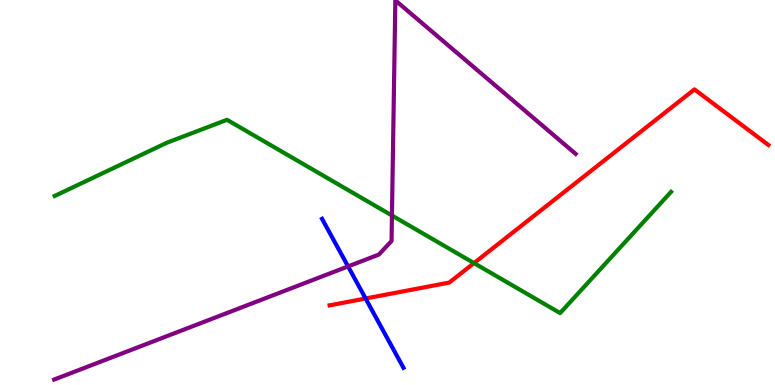[{'lines': ['blue', 'red'], 'intersections': [{'x': 4.72, 'y': 2.25}]}, {'lines': ['green', 'red'], 'intersections': [{'x': 6.12, 'y': 3.17}]}, {'lines': ['purple', 'red'], 'intersections': []}, {'lines': ['blue', 'green'], 'intersections': []}, {'lines': ['blue', 'purple'], 'intersections': [{'x': 4.49, 'y': 3.08}]}, {'lines': ['green', 'purple'], 'intersections': [{'x': 5.06, 'y': 4.4}]}]